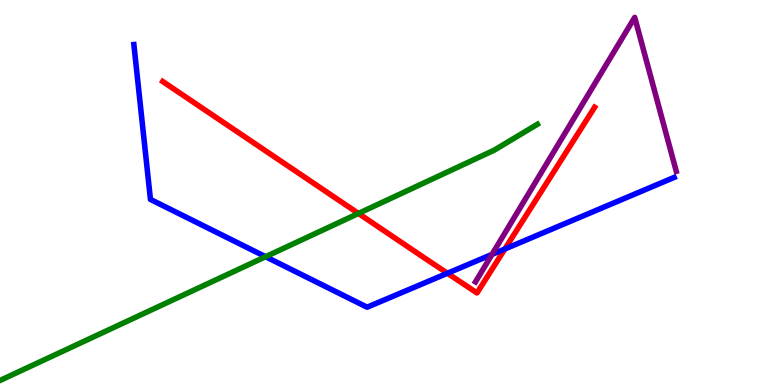[{'lines': ['blue', 'red'], 'intersections': [{'x': 5.77, 'y': 2.9}, {'x': 6.51, 'y': 3.53}]}, {'lines': ['green', 'red'], 'intersections': [{'x': 4.63, 'y': 4.46}]}, {'lines': ['purple', 'red'], 'intersections': []}, {'lines': ['blue', 'green'], 'intersections': [{'x': 3.43, 'y': 3.33}]}, {'lines': ['blue', 'purple'], 'intersections': [{'x': 6.35, 'y': 3.39}]}, {'lines': ['green', 'purple'], 'intersections': []}]